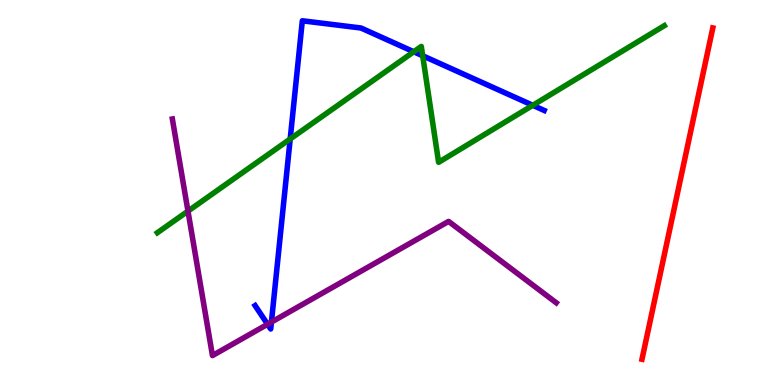[{'lines': ['blue', 'red'], 'intersections': []}, {'lines': ['green', 'red'], 'intersections': []}, {'lines': ['purple', 'red'], 'intersections': []}, {'lines': ['blue', 'green'], 'intersections': [{'x': 3.74, 'y': 6.39}, {'x': 5.34, 'y': 8.66}, {'x': 5.45, 'y': 8.55}, {'x': 6.87, 'y': 7.26}]}, {'lines': ['blue', 'purple'], 'intersections': [{'x': 3.45, 'y': 1.58}, {'x': 3.5, 'y': 1.63}]}, {'lines': ['green', 'purple'], 'intersections': [{'x': 2.43, 'y': 4.52}]}]